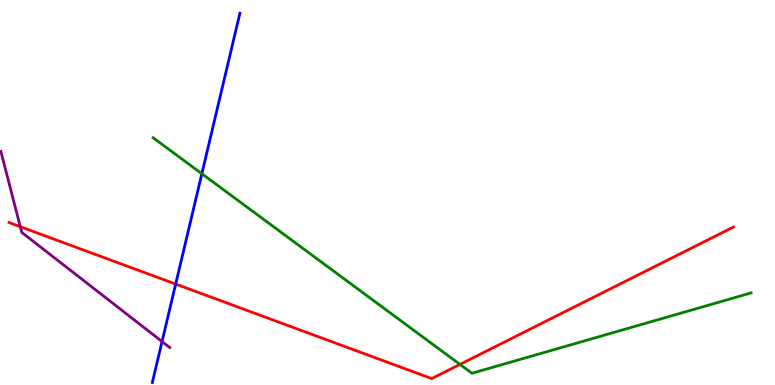[{'lines': ['blue', 'red'], 'intersections': [{'x': 2.27, 'y': 2.62}]}, {'lines': ['green', 'red'], 'intersections': [{'x': 5.93, 'y': 0.535}]}, {'lines': ['purple', 'red'], 'intersections': [{'x': 0.262, 'y': 4.11}]}, {'lines': ['blue', 'green'], 'intersections': [{'x': 2.6, 'y': 5.49}]}, {'lines': ['blue', 'purple'], 'intersections': [{'x': 2.09, 'y': 1.13}]}, {'lines': ['green', 'purple'], 'intersections': []}]